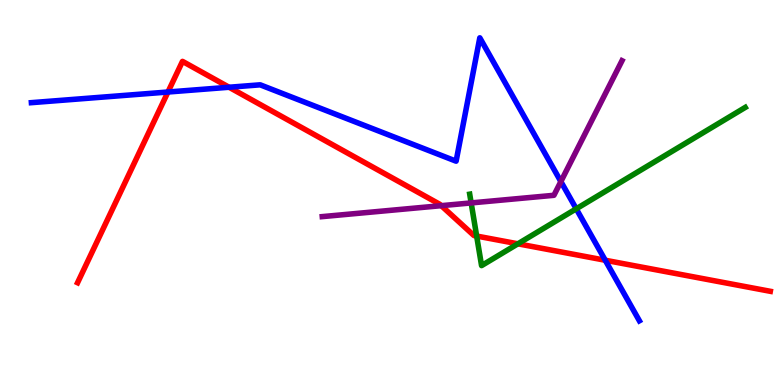[{'lines': ['blue', 'red'], 'intersections': [{'x': 2.17, 'y': 7.61}, {'x': 2.96, 'y': 7.73}, {'x': 7.81, 'y': 3.24}]}, {'lines': ['green', 'red'], 'intersections': [{'x': 6.15, 'y': 3.87}, {'x': 6.68, 'y': 3.67}]}, {'lines': ['purple', 'red'], 'intersections': [{'x': 5.69, 'y': 4.66}]}, {'lines': ['blue', 'green'], 'intersections': [{'x': 7.44, 'y': 4.58}]}, {'lines': ['blue', 'purple'], 'intersections': [{'x': 7.24, 'y': 5.28}]}, {'lines': ['green', 'purple'], 'intersections': [{'x': 6.08, 'y': 4.73}]}]